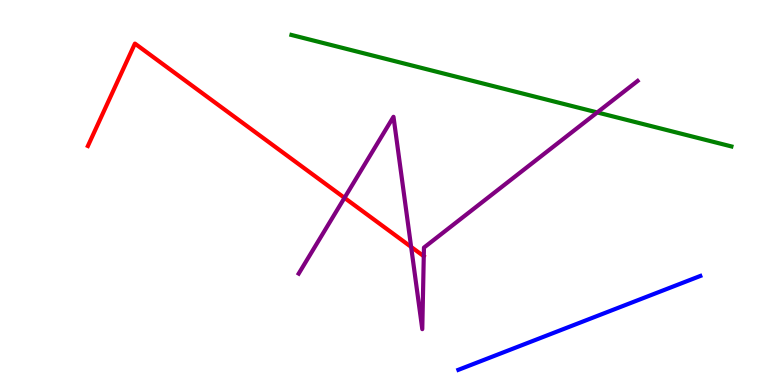[{'lines': ['blue', 'red'], 'intersections': []}, {'lines': ['green', 'red'], 'intersections': []}, {'lines': ['purple', 'red'], 'intersections': [{'x': 4.45, 'y': 4.86}, {'x': 5.3, 'y': 3.59}]}, {'lines': ['blue', 'green'], 'intersections': []}, {'lines': ['blue', 'purple'], 'intersections': []}, {'lines': ['green', 'purple'], 'intersections': [{'x': 7.71, 'y': 7.08}]}]